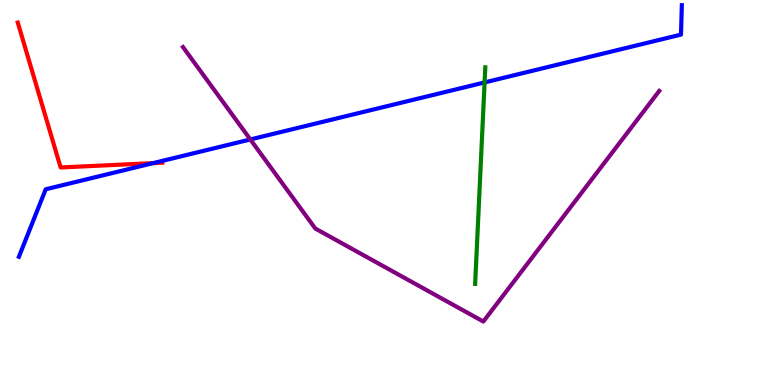[{'lines': ['blue', 'red'], 'intersections': [{'x': 1.98, 'y': 5.76}]}, {'lines': ['green', 'red'], 'intersections': []}, {'lines': ['purple', 'red'], 'intersections': []}, {'lines': ['blue', 'green'], 'intersections': [{'x': 6.25, 'y': 7.86}]}, {'lines': ['blue', 'purple'], 'intersections': [{'x': 3.23, 'y': 6.38}]}, {'lines': ['green', 'purple'], 'intersections': []}]